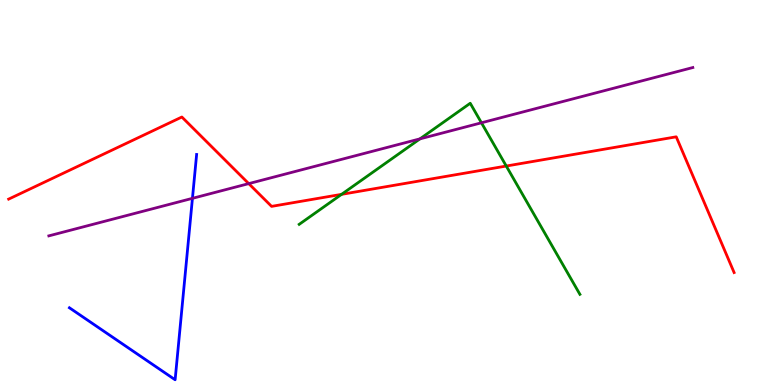[{'lines': ['blue', 'red'], 'intersections': []}, {'lines': ['green', 'red'], 'intersections': [{'x': 4.41, 'y': 4.95}, {'x': 6.53, 'y': 5.69}]}, {'lines': ['purple', 'red'], 'intersections': [{'x': 3.21, 'y': 5.23}]}, {'lines': ['blue', 'green'], 'intersections': []}, {'lines': ['blue', 'purple'], 'intersections': [{'x': 2.48, 'y': 4.85}]}, {'lines': ['green', 'purple'], 'intersections': [{'x': 5.42, 'y': 6.39}, {'x': 6.21, 'y': 6.81}]}]